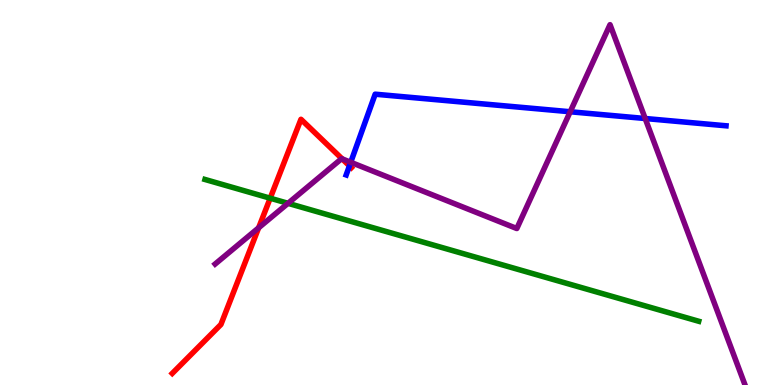[{'lines': ['blue', 'red'], 'intersections': [{'x': 4.51, 'y': 5.69}]}, {'lines': ['green', 'red'], 'intersections': [{'x': 3.49, 'y': 4.85}]}, {'lines': ['purple', 'red'], 'intersections': [{'x': 3.34, 'y': 4.08}, {'x': 4.41, 'y': 5.87}]}, {'lines': ['blue', 'green'], 'intersections': []}, {'lines': ['blue', 'purple'], 'intersections': [{'x': 4.53, 'y': 5.78}, {'x': 7.36, 'y': 7.1}, {'x': 8.33, 'y': 6.92}]}, {'lines': ['green', 'purple'], 'intersections': [{'x': 3.72, 'y': 4.72}]}]